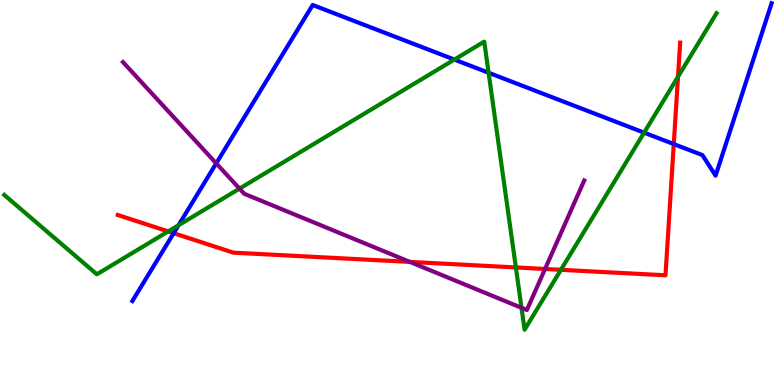[{'lines': ['blue', 'red'], 'intersections': [{'x': 2.24, 'y': 3.94}, {'x': 8.69, 'y': 6.26}]}, {'lines': ['green', 'red'], 'intersections': [{'x': 2.17, 'y': 3.99}, {'x': 6.66, 'y': 3.05}, {'x': 7.24, 'y': 2.99}, {'x': 8.75, 'y': 8.01}]}, {'lines': ['purple', 'red'], 'intersections': [{'x': 5.29, 'y': 3.2}, {'x': 7.03, 'y': 3.01}]}, {'lines': ['blue', 'green'], 'intersections': [{'x': 2.3, 'y': 4.15}, {'x': 5.86, 'y': 8.45}, {'x': 6.3, 'y': 8.11}, {'x': 8.31, 'y': 6.55}]}, {'lines': ['blue', 'purple'], 'intersections': [{'x': 2.79, 'y': 5.76}]}, {'lines': ['green', 'purple'], 'intersections': [{'x': 3.09, 'y': 5.1}, {'x': 6.73, 'y': 2.0}]}]